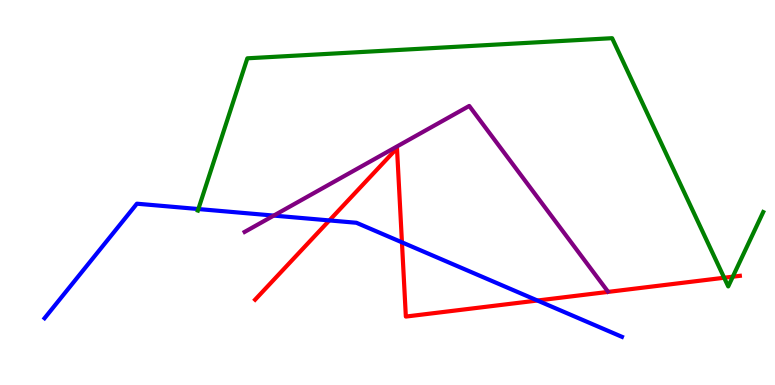[{'lines': ['blue', 'red'], 'intersections': [{'x': 4.25, 'y': 4.27}, {'x': 5.19, 'y': 3.71}, {'x': 6.93, 'y': 2.19}]}, {'lines': ['green', 'red'], 'intersections': [{'x': 9.34, 'y': 2.79}, {'x': 9.46, 'y': 2.81}]}, {'lines': ['purple', 'red'], 'intersections': []}, {'lines': ['blue', 'green'], 'intersections': [{'x': 2.56, 'y': 4.57}]}, {'lines': ['blue', 'purple'], 'intersections': [{'x': 3.53, 'y': 4.4}]}, {'lines': ['green', 'purple'], 'intersections': []}]